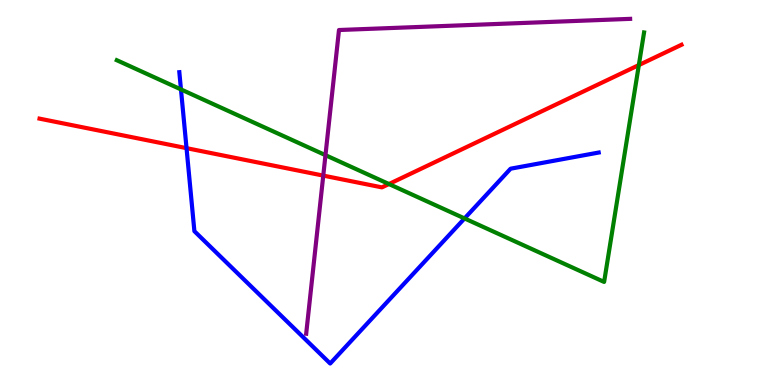[{'lines': ['blue', 'red'], 'intersections': [{'x': 2.41, 'y': 6.15}]}, {'lines': ['green', 'red'], 'intersections': [{'x': 5.02, 'y': 5.22}, {'x': 8.24, 'y': 8.31}]}, {'lines': ['purple', 'red'], 'intersections': [{'x': 4.17, 'y': 5.44}]}, {'lines': ['blue', 'green'], 'intersections': [{'x': 2.34, 'y': 7.68}, {'x': 5.99, 'y': 4.33}]}, {'lines': ['blue', 'purple'], 'intersections': []}, {'lines': ['green', 'purple'], 'intersections': [{'x': 4.2, 'y': 5.97}]}]